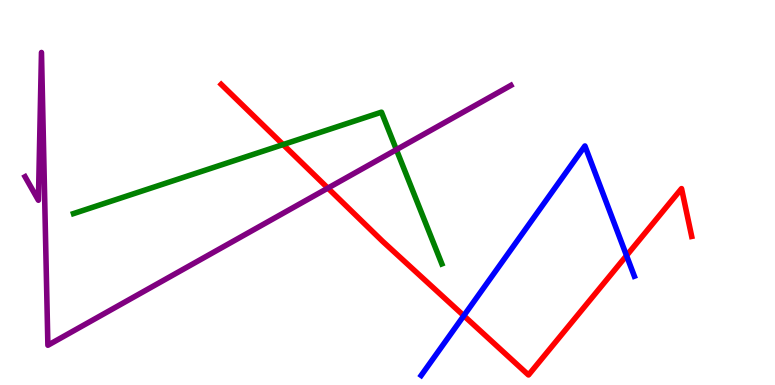[{'lines': ['blue', 'red'], 'intersections': [{'x': 5.98, 'y': 1.8}, {'x': 8.08, 'y': 3.36}]}, {'lines': ['green', 'red'], 'intersections': [{'x': 3.65, 'y': 6.25}]}, {'lines': ['purple', 'red'], 'intersections': [{'x': 4.23, 'y': 5.11}]}, {'lines': ['blue', 'green'], 'intersections': []}, {'lines': ['blue', 'purple'], 'intersections': []}, {'lines': ['green', 'purple'], 'intersections': [{'x': 5.11, 'y': 6.11}]}]